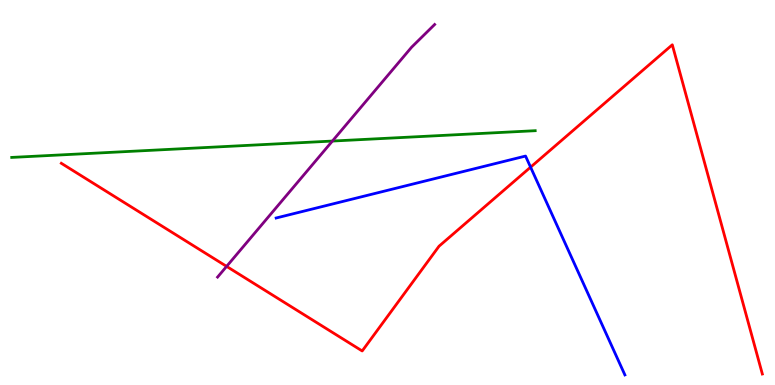[{'lines': ['blue', 'red'], 'intersections': [{'x': 6.85, 'y': 5.66}]}, {'lines': ['green', 'red'], 'intersections': []}, {'lines': ['purple', 'red'], 'intersections': [{'x': 2.92, 'y': 3.08}]}, {'lines': ['blue', 'green'], 'intersections': []}, {'lines': ['blue', 'purple'], 'intersections': []}, {'lines': ['green', 'purple'], 'intersections': [{'x': 4.29, 'y': 6.34}]}]